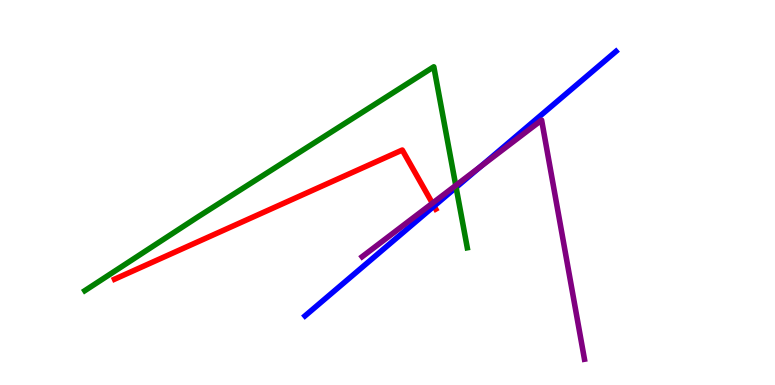[{'lines': ['blue', 'red'], 'intersections': [{'x': 5.6, 'y': 4.65}]}, {'lines': ['green', 'red'], 'intersections': []}, {'lines': ['purple', 'red'], 'intersections': [{'x': 5.58, 'y': 4.72}]}, {'lines': ['blue', 'green'], 'intersections': [{'x': 5.89, 'y': 5.13}]}, {'lines': ['blue', 'purple'], 'intersections': [{'x': 6.2, 'y': 5.67}]}, {'lines': ['green', 'purple'], 'intersections': [{'x': 5.88, 'y': 5.18}]}]